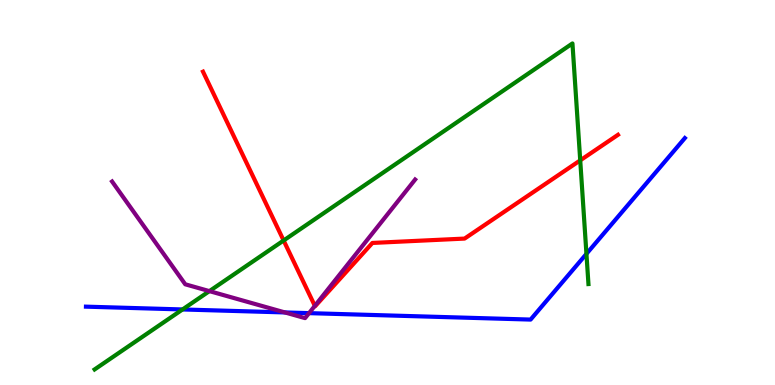[{'lines': ['blue', 'red'], 'intersections': []}, {'lines': ['green', 'red'], 'intersections': [{'x': 3.66, 'y': 3.75}, {'x': 7.49, 'y': 5.83}]}, {'lines': ['purple', 'red'], 'intersections': [{'x': 4.06, 'y': 2.06}]}, {'lines': ['blue', 'green'], 'intersections': [{'x': 2.36, 'y': 1.96}, {'x': 7.57, 'y': 3.41}]}, {'lines': ['blue', 'purple'], 'intersections': [{'x': 3.68, 'y': 1.88}, {'x': 3.99, 'y': 1.87}]}, {'lines': ['green', 'purple'], 'intersections': [{'x': 2.7, 'y': 2.44}]}]